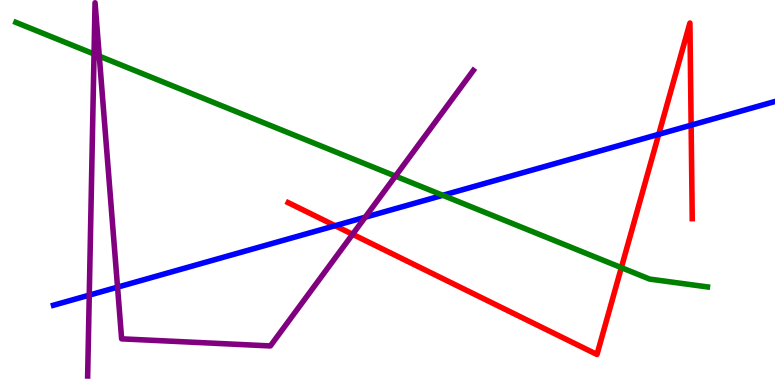[{'lines': ['blue', 'red'], 'intersections': [{'x': 4.32, 'y': 4.14}, {'x': 8.5, 'y': 6.51}, {'x': 8.92, 'y': 6.75}]}, {'lines': ['green', 'red'], 'intersections': [{'x': 8.02, 'y': 3.05}]}, {'lines': ['purple', 'red'], 'intersections': [{'x': 4.55, 'y': 3.91}]}, {'lines': ['blue', 'green'], 'intersections': [{'x': 5.71, 'y': 4.93}]}, {'lines': ['blue', 'purple'], 'intersections': [{'x': 1.15, 'y': 2.33}, {'x': 1.52, 'y': 2.54}, {'x': 4.71, 'y': 4.36}]}, {'lines': ['green', 'purple'], 'intersections': [{'x': 1.21, 'y': 8.6}, {'x': 1.28, 'y': 8.54}, {'x': 5.1, 'y': 5.43}]}]